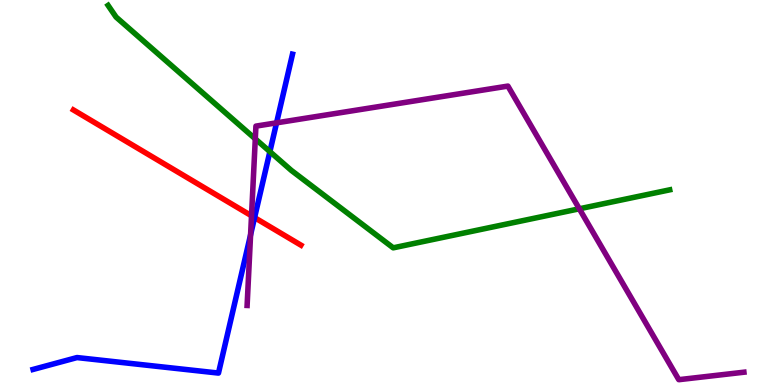[{'lines': ['blue', 'red'], 'intersections': [{'x': 3.28, 'y': 4.35}]}, {'lines': ['green', 'red'], 'intersections': []}, {'lines': ['purple', 'red'], 'intersections': [{'x': 3.25, 'y': 4.4}]}, {'lines': ['blue', 'green'], 'intersections': [{'x': 3.48, 'y': 6.06}]}, {'lines': ['blue', 'purple'], 'intersections': [{'x': 3.23, 'y': 3.9}, {'x': 3.57, 'y': 6.81}]}, {'lines': ['green', 'purple'], 'intersections': [{'x': 3.29, 'y': 6.39}, {'x': 7.48, 'y': 4.58}]}]